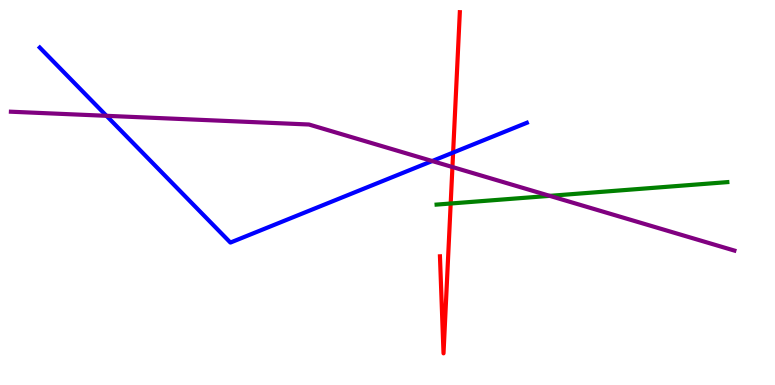[{'lines': ['blue', 'red'], 'intersections': [{'x': 5.85, 'y': 6.04}]}, {'lines': ['green', 'red'], 'intersections': [{'x': 5.82, 'y': 4.71}]}, {'lines': ['purple', 'red'], 'intersections': [{'x': 5.84, 'y': 5.66}]}, {'lines': ['blue', 'green'], 'intersections': []}, {'lines': ['blue', 'purple'], 'intersections': [{'x': 1.37, 'y': 6.99}, {'x': 5.58, 'y': 5.82}]}, {'lines': ['green', 'purple'], 'intersections': [{'x': 7.09, 'y': 4.91}]}]